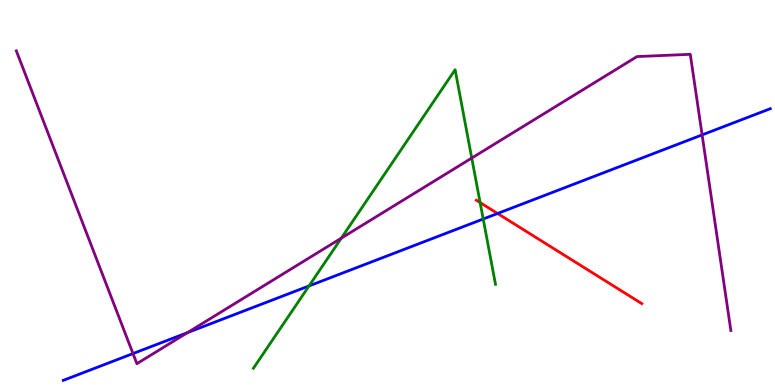[{'lines': ['blue', 'red'], 'intersections': [{'x': 6.42, 'y': 4.45}]}, {'lines': ['green', 'red'], 'intersections': [{'x': 6.2, 'y': 4.74}]}, {'lines': ['purple', 'red'], 'intersections': []}, {'lines': ['blue', 'green'], 'intersections': [{'x': 3.99, 'y': 2.57}, {'x': 6.23, 'y': 4.31}]}, {'lines': ['blue', 'purple'], 'intersections': [{'x': 1.72, 'y': 0.816}, {'x': 2.42, 'y': 1.36}, {'x': 9.06, 'y': 6.5}]}, {'lines': ['green', 'purple'], 'intersections': [{'x': 4.4, 'y': 3.81}, {'x': 6.09, 'y': 5.89}]}]